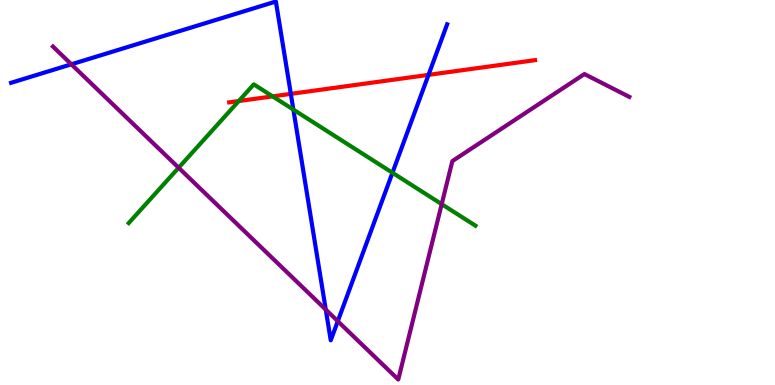[{'lines': ['blue', 'red'], 'intersections': [{'x': 3.75, 'y': 7.56}, {'x': 5.53, 'y': 8.06}]}, {'lines': ['green', 'red'], 'intersections': [{'x': 3.08, 'y': 7.38}, {'x': 3.52, 'y': 7.5}]}, {'lines': ['purple', 'red'], 'intersections': []}, {'lines': ['blue', 'green'], 'intersections': [{'x': 3.79, 'y': 7.15}, {'x': 5.06, 'y': 5.51}]}, {'lines': ['blue', 'purple'], 'intersections': [{'x': 0.921, 'y': 8.33}, {'x': 4.2, 'y': 1.96}, {'x': 4.36, 'y': 1.66}]}, {'lines': ['green', 'purple'], 'intersections': [{'x': 2.3, 'y': 5.64}, {'x': 5.7, 'y': 4.7}]}]